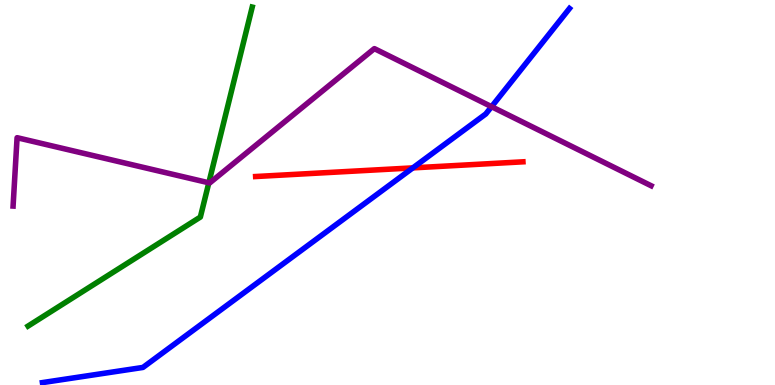[{'lines': ['blue', 'red'], 'intersections': [{'x': 5.33, 'y': 5.64}]}, {'lines': ['green', 'red'], 'intersections': []}, {'lines': ['purple', 'red'], 'intersections': []}, {'lines': ['blue', 'green'], 'intersections': []}, {'lines': ['blue', 'purple'], 'intersections': [{'x': 6.34, 'y': 7.23}]}, {'lines': ['green', 'purple'], 'intersections': [{'x': 2.69, 'y': 5.25}]}]